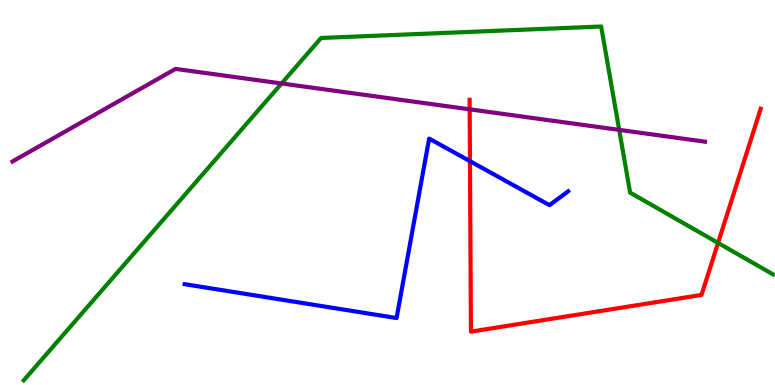[{'lines': ['blue', 'red'], 'intersections': [{'x': 6.06, 'y': 5.81}]}, {'lines': ['green', 'red'], 'intersections': [{'x': 9.27, 'y': 3.69}]}, {'lines': ['purple', 'red'], 'intersections': [{'x': 6.06, 'y': 7.16}]}, {'lines': ['blue', 'green'], 'intersections': []}, {'lines': ['blue', 'purple'], 'intersections': []}, {'lines': ['green', 'purple'], 'intersections': [{'x': 3.63, 'y': 7.83}, {'x': 7.99, 'y': 6.63}]}]